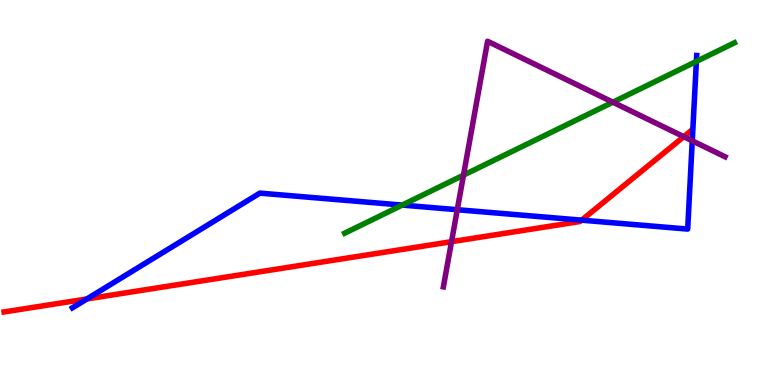[{'lines': ['blue', 'red'], 'intersections': [{'x': 1.12, 'y': 2.24}, {'x': 7.51, 'y': 4.28}]}, {'lines': ['green', 'red'], 'intersections': []}, {'lines': ['purple', 'red'], 'intersections': [{'x': 5.83, 'y': 3.72}, {'x': 8.82, 'y': 6.45}]}, {'lines': ['blue', 'green'], 'intersections': [{'x': 5.19, 'y': 4.67}, {'x': 8.99, 'y': 8.4}]}, {'lines': ['blue', 'purple'], 'intersections': [{'x': 5.9, 'y': 4.55}, {'x': 8.93, 'y': 6.34}]}, {'lines': ['green', 'purple'], 'intersections': [{'x': 5.98, 'y': 5.45}, {'x': 7.91, 'y': 7.35}]}]